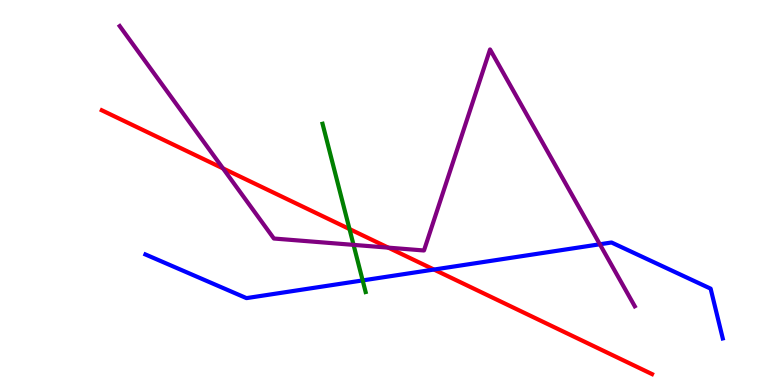[{'lines': ['blue', 'red'], 'intersections': [{'x': 5.6, 'y': 3.0}]}, {'lines': ['green', 'red'], 'intersections': [{'x': 4.51, 'y': 4.05}]}, {'lines': ['purple', 'red'], 'intersections': [{'x': 2.88, 'y': 5.63}, {'x': 5.01, 'y': 3.57}]}, {'lines': ['blue', 'green'], 'intersections': [{'x': 4.68, 'y': 2.72}]}, {'lines': ['blue', 'purple'], 'intersections': [{'x': 7.74, 'y': 3.66}]}, {'lines': ['green', 'purple'], 'intersections': [{'x': 4.56, 'y': 3.64}]}]